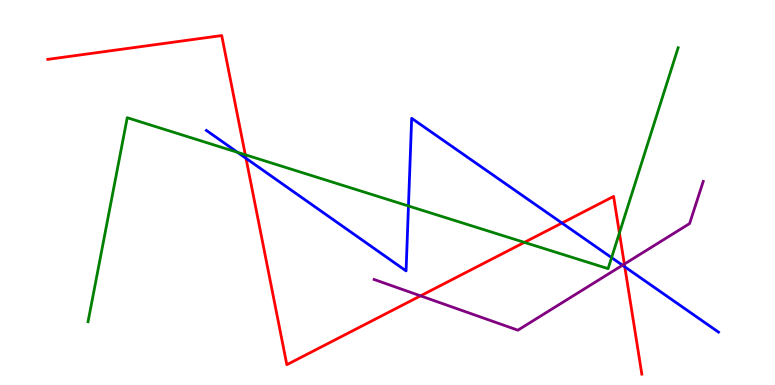[{'lines': ['blue', 'red'], 'intersections': [{'x': 3.17, 'y': 5.89}, {'x': 7.25, 'y': 4.21}, {'x': 8.06, 'y': 3.07}]}, {'lines': ['green', 'red'], 'intersections': [{'x': 3.17, 'y': 5.98}, {'x': 6.77, 'y': 3.7}, {'x': 7.99, 'y': 3.95}]}, {'lines': ['purple', 'red'], 'intersections': [{'x': 5.43, 'y': 2.32}, {'x': 8.06, 'y': 3.14}]}, {'lines': ['blue', 'green'], 'intersections': [{'x': 3.06, 'y': 6.04}, {'x': 5.27, 'y': 4.65}, {'x': 7.89, 'y': 3.31}]}, {'lines': ['blue', 'purple'], 'intersections': [{'x': 8.03, 'y': 3.11}]}, {'lines': ['green', 'purple'], 'intersections': []}]